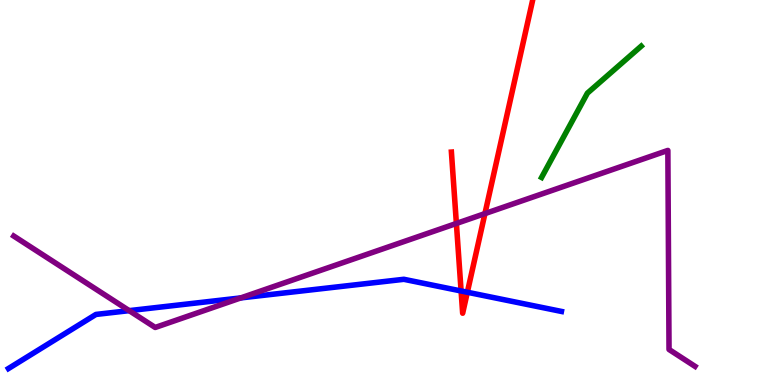[{'lines': ['blue', 'red'], 'intersections': [{'x': 5.95, 'y': 2.44}, {'x': 6.03, 'y': 2.41}]}, {'lines': ['green', 'red'], 'intersections': []}, {'lines': ['purple', 'red'], 'intersections': [{'x': 5.89, 'y': 4.2}, {'x': 6.26, 'y': 4.45}]}, {'lines': ['blue', 'green'], 'intersections': []}, {'lines': ['blue', 'purple'], 'intersections': [{'x': 1.67, 'y': 1.93}, {'x': 3.11, 'y': 2.26}]}, {'lines': ['green', 'purple'], 'intersections': []}]